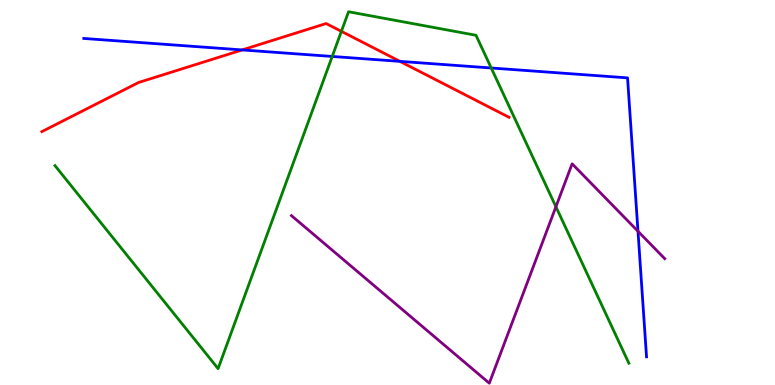[{'lines': ['blue', 'red'], 'intersections': [{'x': 3.12, 'y': 8.7}, {'x': 5.16, 'y': 8.41}]}, {'lines': ['green', 'red'], 'intersections': [{'x': 4.41, 'y': 9.19}]}, {'lines': ['purple', 'red'], 'intersections': []}, {'lines': ['blue', 'green'], 'intersections': [{'x': 4.29, 'y': 8.53}, {'x': 6.34, 'y': 8.23}]}, {'lines': ['blue', 'purple'], 'intersections': [{'x': 8.23, 'y': 3.99}]}, {'lines': ['green', 'purple'], 'intersections': [{'x': 7.17, 'y': 4.63}]}]